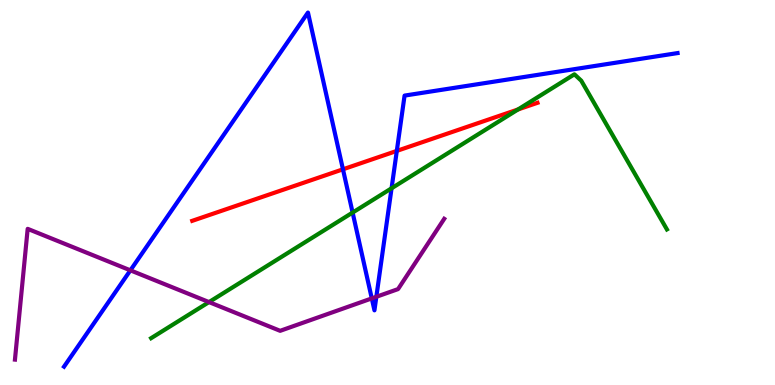[{'lines': ['blue', 'red'], 'intersections': [{'x': 4.43, 'y': 5.6}, {'x': 5.12, 'y': 6.08}]}, {'lines': ['green', 'red'], 'intersections': [{'x': 6.68, 'y': 7.16}]}, {'lines': ['purple', 'red'], 'intersections': []}, {'lines': ['blue', 'green'], 'intersections': [{'x': 4.55, 'y': 4.48}, {'x': 5.05, 'y': 5.11}]}, {'lines': ['blue', 'purple'], 'intersections': [{'x': 1.68, 'y': 2.98}, {'x': 4.8, 'y': 2.25}, {'x': 4.86, 'y': 2.29}]}, {'lines': ['green', 'purple'], 'intersections': [{'x': 2.7, 'y': 2.15}]}]